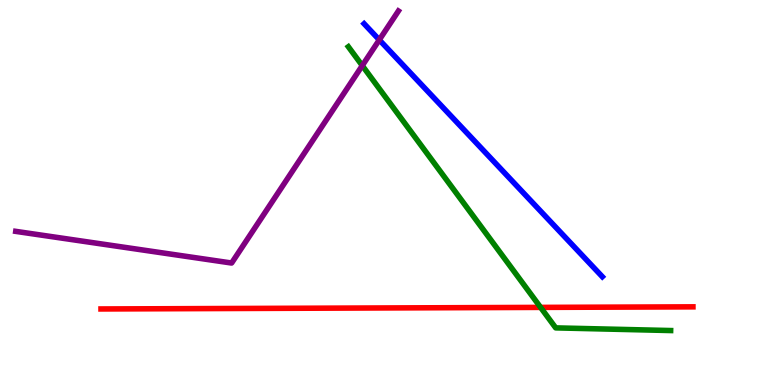[{'lines': ['blue', 'red'], 'intersections': []}, {'lines': ['green', 'red'], 'intersections': [{'x': 6.98, 'y': 2.02}]}, {'lines': ['purple', 'red'], 'intersections': []}, {'lines': ['blue', 'green'], 'intersections': []}, {'lines': ['blue', 'purple'], 'intersections': [{'x': 4.89, 'y': 8.96}]}, {'lines': ['green', 'purple'], 'intersections': [{'x': 4.67, 'y': 8.3}]}]